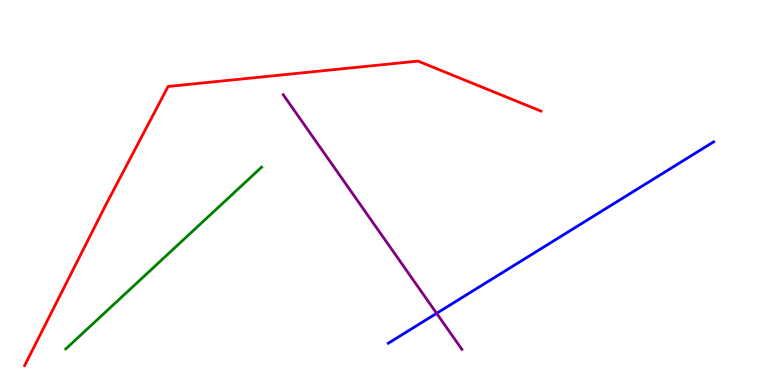[{'lines': ['blue', 'red'], 'intersections': []}, {'lines': ['green', 'red'], 'intersections': []}, {'lines': ['purple', 'red'], 'intersections': []}, {'lines': ['blue', 'green'], 'intersections': []}, {'lines': ['blue', 'purple'], 'intersections': [{'x': 5.63, 'y': 1.86}]}, {'lines': ['green', 'purple'], 'intersections': []}]